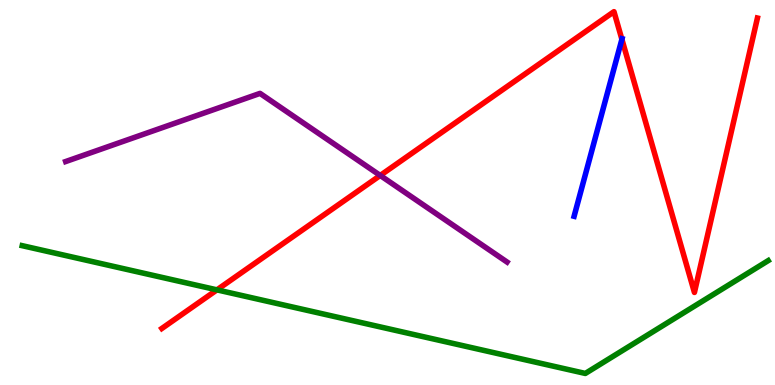[{'lines': ['blue', 'red'], 'intersections': [{'x': 8.02, 'y': 8.98}]}, {'lines': ['green', 'red'], 'intersections': [{'x': 2.8, 'y': 2.47}]}, {'lines': ['purple', 'red'], 'intersections': [{'x': 4.91, 'y': 5.44}]}, {'lines': ['blue', 'green'], 'intersections': []}, {'lines': ['blue', 'purple'], 'intersections': []}, {'lines': ['green', 'purple'], 'intersections': []}]